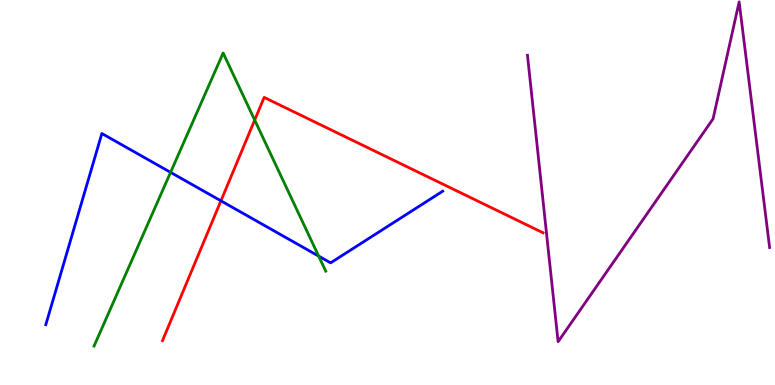[{'lines': ['blue', 'red'], 'intersections': [{'x': 2.85, 'y': 4.78}]}, {'lines': ['green', 'red'], 'intersections': [{'x': 3.29, 'y': 6.88}]}, {'lines': ['purple', 'red'], 'intersections': []}, {'lines': ['blue', 'green'], 'intersections': [{'x': 2.2, 'y': 5.52}, {'x': 4.11, 'y': 3.35}]}, {'lines': ['blue', 'purple'], 'intersections': []}, {'lines': ['green', 'purple'], 'intersections': []}]